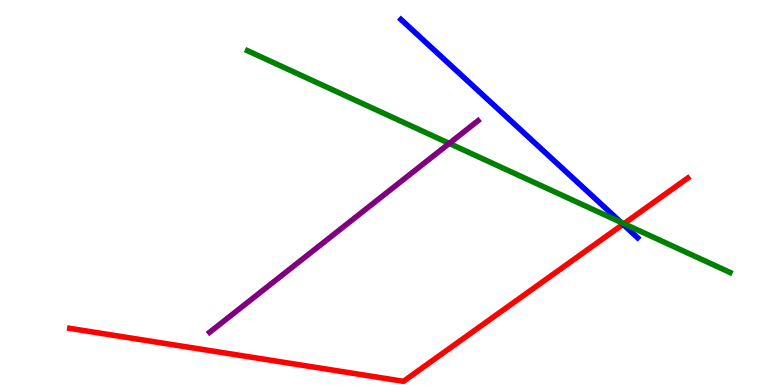[{'lines': ['blue', 'red'], 'intersections': [{'x': 8.04, 'y': 4.17}]}, {'lines': ['green', 'red'], 'intersections': [{'x': 8.05, 'y': 4.19}]}, {'lines': ['purple', 'red'], 'intersections': []}, {'lines': ['blue', 'green'], 'intersections': [{'x': 8.01, 'y': 4.23}]}, {'lines': ['blue', 'purple'], 'intersections': []}, {'lines': ['green', 'purple'], 'intersections': [{'x': 5.8, 'y': 6.27}]}]